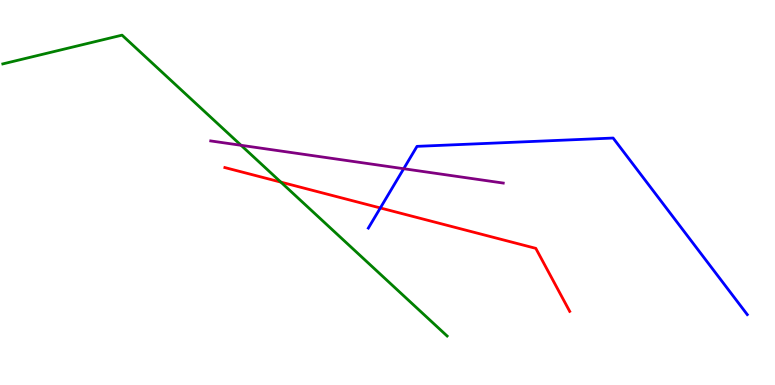[{'lines': ['blue', 'red'], 'intersections': [{'x': 4.91, 'y': 4.6}]}, {'lines': ['green', 'red'], 'intersections': [{'x': 3.62, 'y': 5.27}]}, {'lines': ['purple', 'red'], 'intersections': []}, {'lines': ['blue', 'green'], 'intersections': []}, {'lines': ['blue', 'purple'], 'intersections': [{'x': 5.21, 'y': 5.62}]}, {'lines': ['green', 'purple'], 'intersections': [{'x': 3.11, 'y': 6.23}]}]